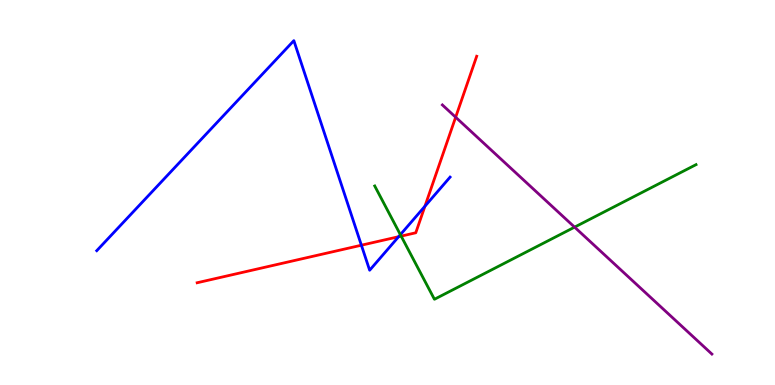[{'lines': ['blue', 'red'], 'intersections': [{'x': 4.66, 'y': 3.63}, {'x': 5.14, 'y': 3.85}, {'x': 5.48, 'y': 4.64}]}, {'lines': ['green', 'red'], 'intersections': [{'x': 5.18, 'y': 3.87}]}, {'lines': ['purple', 'red'], 'intersections': [{'x': 5.88, 'y': 6.96}]}, {'lines': ['blue', 'green'], 'intersections': [{'x': 5.17, 'y': 3.9}]}, {'lines': ['blue', 'purple'], 'intersections': []}, {'lines': ['green', 'purple'], 'intersections': [{'x': 7.41, 'y': 4.1}]}]